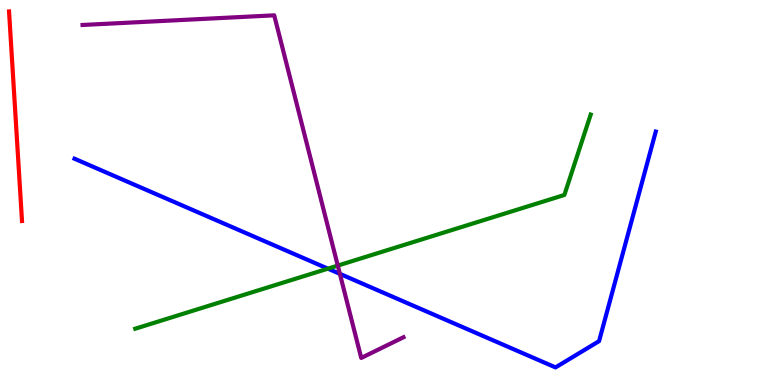[{'lines': ['blue', 'red'], 'intersections': []}, {'lines': ['green', 'red'], 'intersections': []}, {'lines': ['purple', 'red'], 'intersections': []}, {'lines': ['blue', 'green'], 'intersections': [{'x': 4.23, 'y': 3.02}]}, {'lines': ['blue', 'purple'], 'intersections': [{'x': 4.39, 'y': 2.89}]}, {'lines': ['green', 'purple'], 'intersections': [{'x': 4.36, 'y': 3.1}]}]